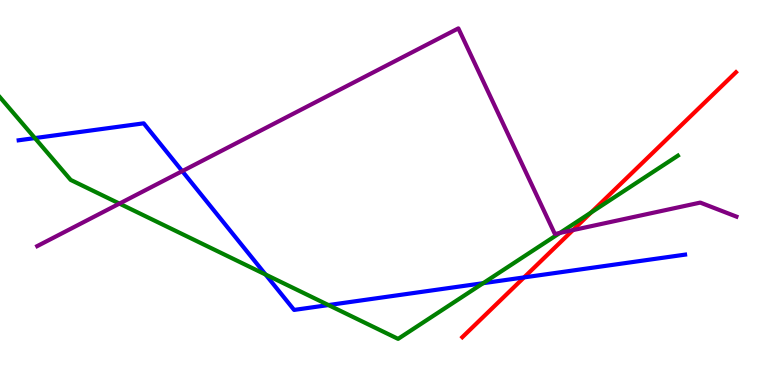[{'lines': ['blue', 'red'], 'intersections': [{'x': 6.76, 'y': 2.79}]}, {'lines': ['green', 'red'], 'intersections': [{'x': 7.63, 'y': 4.48}]}, {'lines': ['purple', 'red'], 'intersections': [{'x': 7.39, 'y': 4.02}]}, {'lines': ['blue', 'green'], 'intersections': [{'x': 0.45, 'y': 6.41}, {'x': 3.43, 'y': 2.87}, {'x': 4.24, 'y': 2.08}, {'x': 6.23, 'y': 2.64}]}, {'lines': ['blue', 'purple'], 'intersections': [{'x': 2.35, 'y': 5.55}]}, {'lines': ['green', 'purple'], 'intersections': [{'x': 1.54, 'y': 4.71}, {'x': 7.22, 'y': 3.95}]}]